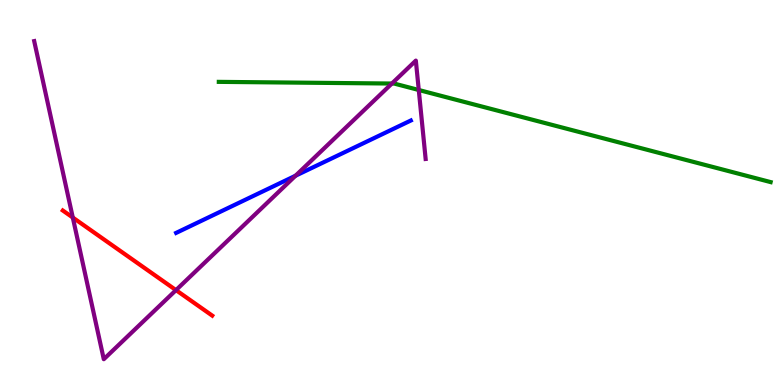[{'lines': ['blue', 'red'], 'intersections': []}, {'lines': ['green', 'red'], 'intersections': []}, {'lines': ['purple', 'red'], 'intersections': [{'x': 0.939, 'y': 4.35}, {'x': 2.27, 'y': 2.46}]}, {'lines': ['blue', 'green'], 'intersections': []}, {'lines': ['blue', 'purple'], 'intersections': [{'x': 3.81, 'y': 5.44}]}, {'lines': ['green', 'purple'], 'intersections': [{'x': 5.06, 'y': 7.83}, {'x': 5.4, 'y': 7.66}]}]